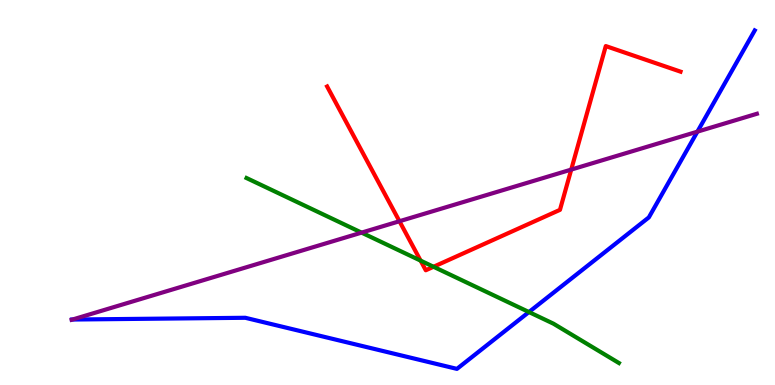[{'lines': ['blue', 'red'], 'intersections': []}, {'lines': ['green', 'red'], 'intersections': [{'x': 5.43, 'y': 3.23}, {'x': 5.59, 'y': 3.07}]}, {'lines': ['purple', 'red'], 'intersections': [{'x': 5.15, 'y': 4.25}, {'x': 7.37, 'y': 5.59}]}, {'lines': ['blue', 'green'], 'intersections': [{'x': 6.83, 'y': 1.89}]}, {'lines': ['blue', 'purple'], 'intersections': [{'x': 0.935, 'y': 1.7}, {'x': 9.0, 'y': 6.58}]}, {'lines': ['green', 'purple'], 'intersections': [{'x': 4.67, 'y': 3.96}]}]